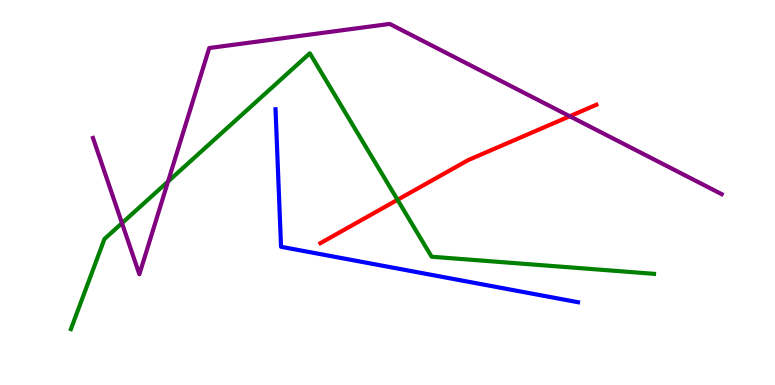[{'lines': ['blue', 'red'], 'intersections': []}, {'lines': ['green', 'red'], 'intersections': [{'x': 5.13, 'y': 4.81}]}, {'lines': ['purple', 'red'], 'intersections': [{'x': 7.35, 'y': 6.98}]}, {'lines': ['blue', 'green'], 'intersections': []}, {'lines': ['blue', 'purple'], 'intersections': []}, {'lines': ['green', 'purple'], 'intersections': [{'x': 1.57, 'y': 4.2}, {'x': 2.17, 'y': 5.29}]}]